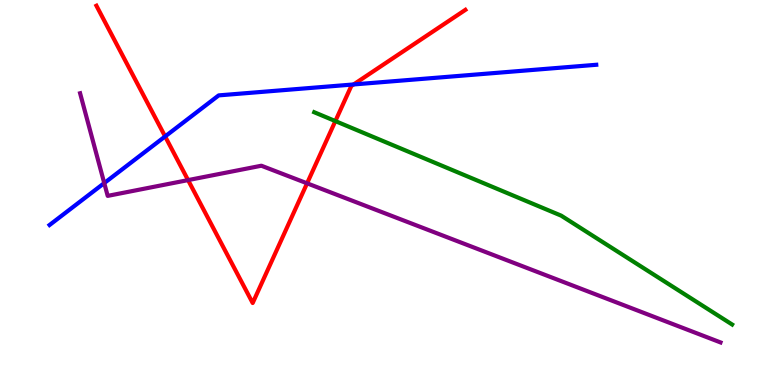[{'lines': ['blue', 'red'], 'intersections': [{'x': 2.13, 'y': 6.46}, {'x': 4.56, 'y': 7.81}]}, {'lines': ['green', 'red'], 'intersections': [{'x': 4.33, 'y': 6.85}]}, {'lines': ['purple', 'red'], 'intersections': [{'x': 2.43, 'y': 5.32}, {'x': 3.96, 'y': 5.24}]}, {'lines': ['blue', 'green'], 'intersections': []}, {'lines': ['blue', 'purple'], 'intersections': [{'x': 1.35, 'y': 5.24}]}, {'lines': ['green', 'purple'], 'intersections': []}]